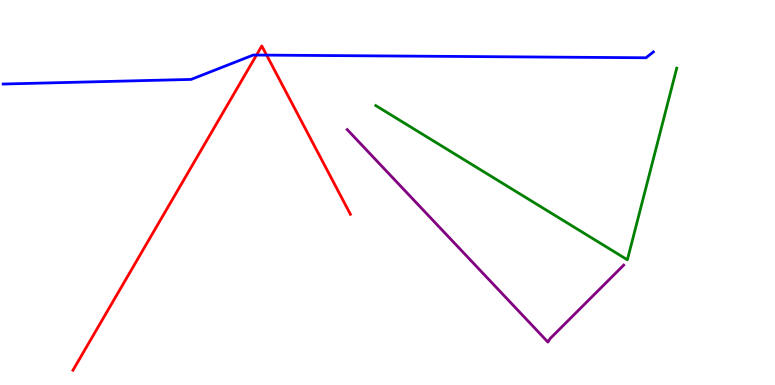[{'lines': ['blue', 'red'], 'intersections': [{'x': 3.31, 'y': 8.57}, {'x': 3.44, 'y': 8.57}]}, {'lines': ['green', 'red'], 'intersections': []}, {'lines': ['purple', 'red'], 'intersections': []}, {'lines': ['blue', 'green'], 'intersections': []}, {'lines': ['blue', 'purple'], 'intersections': []}, {'lines': ['green', 'purple'], 'intersections': []}]